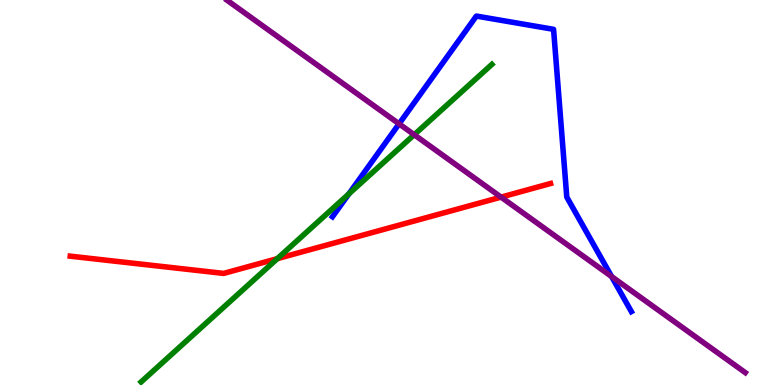[{'lines': ['blue', 'red'], 'intersections': []}, {'lines': ['green', 'red'], 'intersections': [{'x': 3.58, 'y': 3.28}]}, {'lines': ['purple', 'red'], 'intersections': [{'x': 6.47, 'y': 4.88}]}, {'lines': ['blue', 'green'], 'intersections': [{'x': 4.5, 'y': 4.96}]}, {'lines': ['blue', 'purple'], 'intersections': [{'x': 5.15, 'y': 6.78}, {'x': 7.89, 'y': 2.82}]}, {'lines': ['green', 'purple'], 'intersections': [{'x': 5.34, 'y': 6.5}]}]